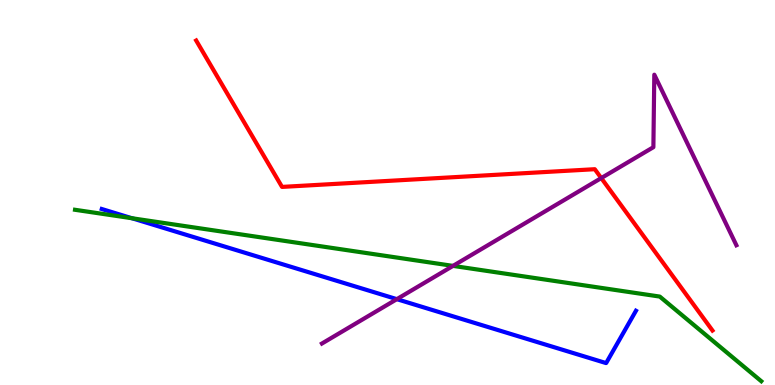[{'lines': ['blue', 'red'], 'intersections': []}, {'lines': ['green', 'red'], 'intersections': []}, {'lines': ['purple', 'red'], 'intersections': [{'x': 7.76, 'y': 5.37}]}, {'lines': ['blue', 'green'], 'intersections': [{'x': 1.7, 'y': 4.33}]}, {'lines': ['blue', 'purple'], 'intersections': [{'x': 5.12, 'y': 2.23}]}, {'lines': ['green', 'purple'], 'intersections': [{'x': 5.85, 'y': 3.09}]}]